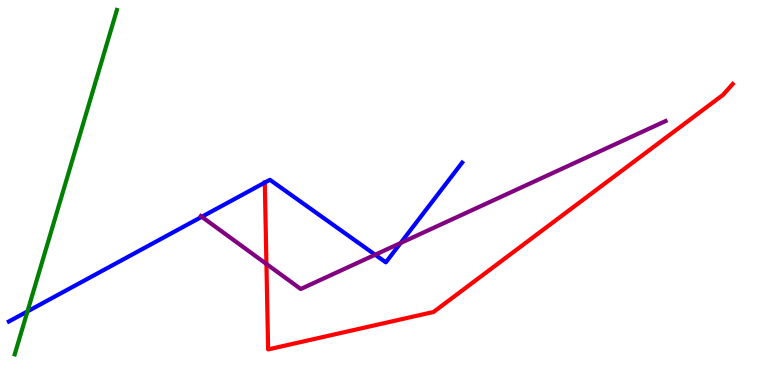[{'lines': ['blue', 'red'], 'intersections': [{'x': 3.42, 'y': 5.26}]}, {'lines': ['green', 'red'], 'intersections': []}, {'lines': ['purple', 'red'], 'intersections': [{'x': 3.44, 'y': 3.14}]}, {'lines': ['blue', 'green'], 'intersections': [{'x': 0.354, 'y': 1.91}]}, {'lines': ['blue', 'purple'], 'intersections': [{'x': 2.6, 'y': 4.37}, {'x': 4.84, 'y': 3.38}, {'x': 5.17, 'y': 3.69}]}, {'lines': ['green', 'purple'], 'intersections': []}]